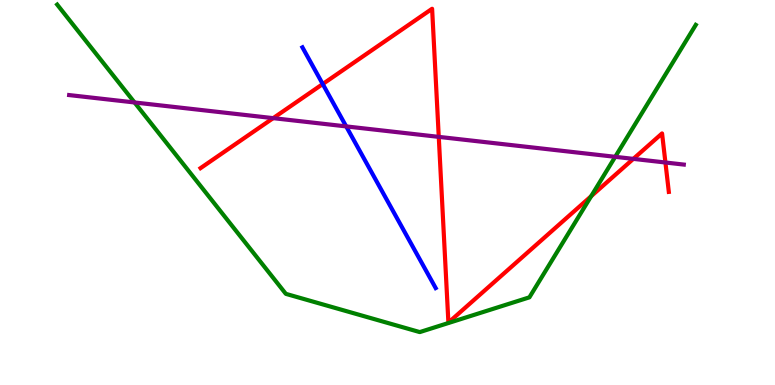[{'lines': ['blue', 'red'], 'intersections': [{'x': 4.16, 'y': 7.82}]}, {'lines': ['green', 'red'], 'intersections': [{'x': 7.63, 'y': 4.9}]}, {'lines': ['purple', 'red'], 'intersections': [{'x': 3.52, 'y': 6.93}, {'x': 5.66, 'y': 6.44}, {'x': 8.17, 'y': 5.87}, {'x': 8.59, 'y': 5.78}]}, {'lines': ['blue', 'green'], 'intersections': []}, {'lines': ['blue', 'purple'], 'intersections': [{'x': 4.47, 'y': 6.72}]}, {'lines': ['green', 'purple'], 'intersections': [{'x': 1.74, 'y': 7.34}, {'x': 7.94, 'y': 5.93}]}]